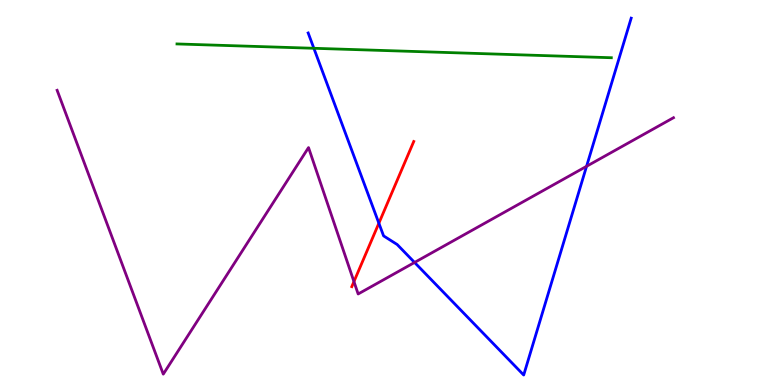[{'lines': ['blue', 'red'], 'intersections': [{'x': 4.89, 'y': 4.2}]}, {'lines': ['green', 'red'], 'intersections': []}, {'lines': ['purple', 'red'], 'intersections': [{'x': 4.57, 'y': 2.69}]}, {'lines': ['blue', 'green'], 'intersections': [{'x': 4.05, 'y': 8.75}]}, {'lines': ['blue', 'purple'], 'intersections': [{'x': 5.35, 'y': 3.18}, {'x': 7.57, 'y': 5.68}]}, {'lines': ['green', 'purple'], 'intersections': []}]